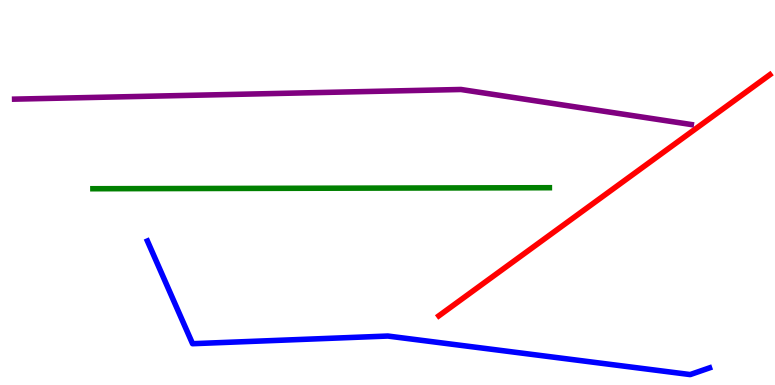[{'lines': ['blue', 'red'], 'intersections': []}, {'lines': ['green', 'red'], 'intersections': []}, {'lines': ['purple', 'red'], 'intersections': []}, {'lines': ['blue', 'green'], 'intersections': []}, {'lines': ['blue', 'purple'], 'intersections': []}, {'lines': ['green', 'purple'], 'intersections': []}]